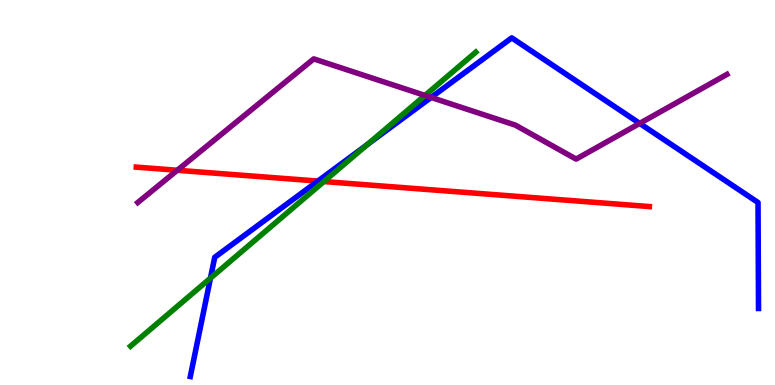[{'lines': ['blue', 'red'], 'intersections': [{'x': 4.1, 'y': 5.3}]}, {'lines': ['green', 'red'], 'intersections': [{'x': 4.18, 'y': 5.28}]}, {'lines': ['purple', 'red'], 'intersections': [{'x': 2.29, 'y': 5.58}]}, {'lines': ['blue', 'green'], 'intersections': [{'x': 2.72, 'y': 2.78}, {'x': 4.74, 'y': 6.24}]}, {'lines': ['blue', 'purple'], 'intersections': [{'x': 5.56, 'y': 7.47}, {'x': 8.25, 'y': 6.79}]}, {'lines': ['green', 'purple'], 'intersections': [{'x': 5.48, 'y': 7.52}]}]